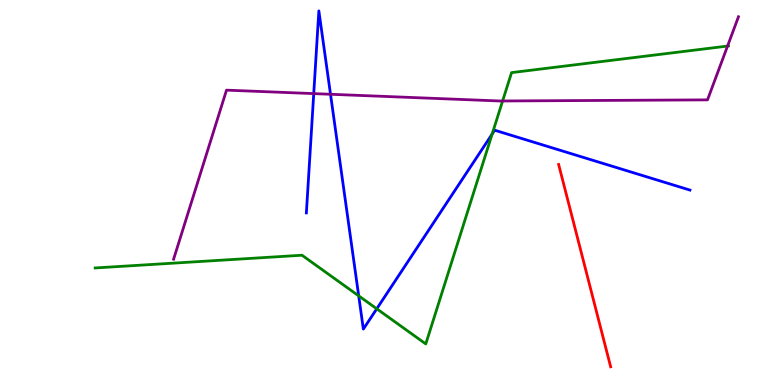[{'lines': ['blue', 'red'], 'intersections': []}, {'lines': ['green', 'red'], 'intersections': []}, {'lines': ['purple', 'red'], 'intersections': []}, {'lines': ['blue', 'green'], 'intersections': [{'x': 4.63, 'y': 2.32}, {'x': 4.86, 'y': 1.98}, {'x': 6.35, 'y': 6.52}]}, {'lines': ['blue', 'purple'], 'intersections': [{'x': 4.05, 'y': 7.57}, {'x': 4.26, 'y': 7.55}]}, {'lines': ['green', 'purple'], 'intersections': [{'x': 6.49, 'y': 7.38}, {'x': 9.39, 'y': 8.8}]}]